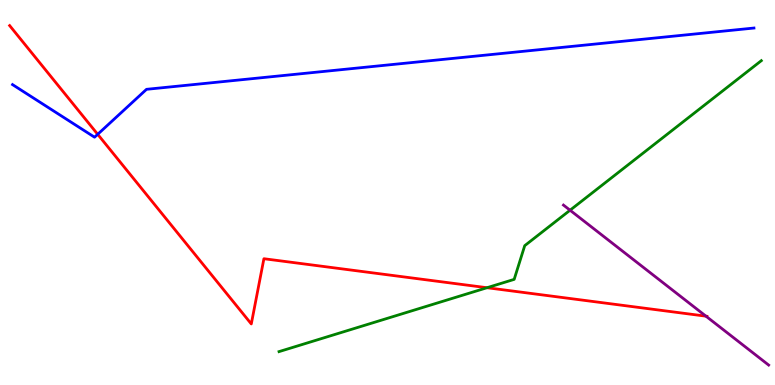[{'lines': ['blue', 'red'], 'intersections': [{'x': 1.26, 'y': 6.51}]}, {'lines': ['green', 'red'], 'intersections': [{'x': 6.28, 'y': 2.53}]}, {'lines': ['purple', 'red'], 'intersections': [{'x': 9.11, 'y': 1.79}]}, {'lines': ['blue', 'green'], 'intersections': []}, {'lines': ['blue', 'purple'], 'intersections': []}, {'lines': ['green', 'purple'], 'intersections': [{'x': 7.36, 'y': 4.54}]}]